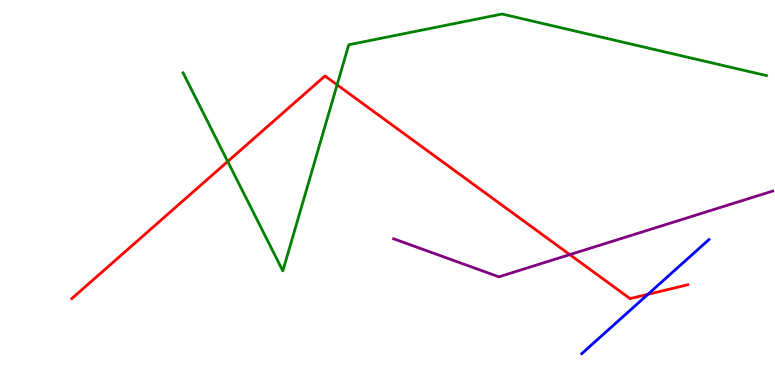[{'lines': ['blue', 'red'], 'intersections': [{'x': 8.36, 'y': 2.36}]}, {'lines': ['green', 'red'], 'intersections': [{'x': 2.94, 'y': 5.81}, {'x': 4.35, 'y': 7.8}]}, {'lines': ['purple', 'red'], 'intersections': [{'x': 7.35, 'y': 3.39}]}, {'lines': ['blue', 'green'], 'intersections': []}, {'lines': ['blue', 'purple'], 'intersections': []}, {'lines': ['green', 'purple'], 'intersections': []}]